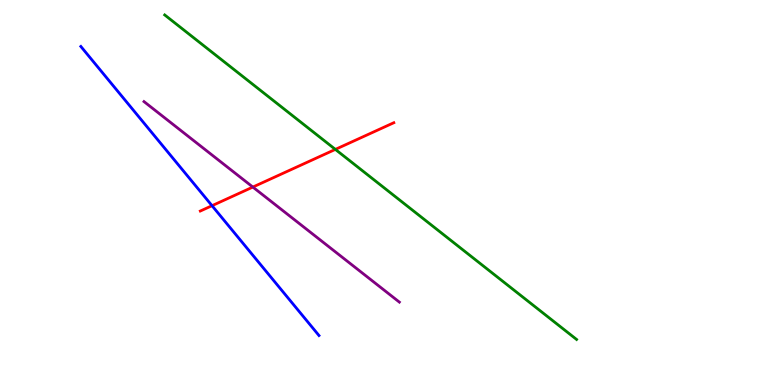[{'lines': ['blue', 'red'], 'intersections': [{'x': 2.74, 'y': 4.66}]}, {'lines': ['green', 'red'], 'intersections': [{'x': 4.33, 'y': 6.12}]}, {'lines': ['purple', 'red'], 'intersections': [{'x': 3.26, 'y': 5.14}]}, {'lines': ['blue', 'green'], 'intersections': []}, {'lines': ['blue', 'purple'], 'intersections': []}, {'lines': ['green', 'purple'], 'intersections': []}]